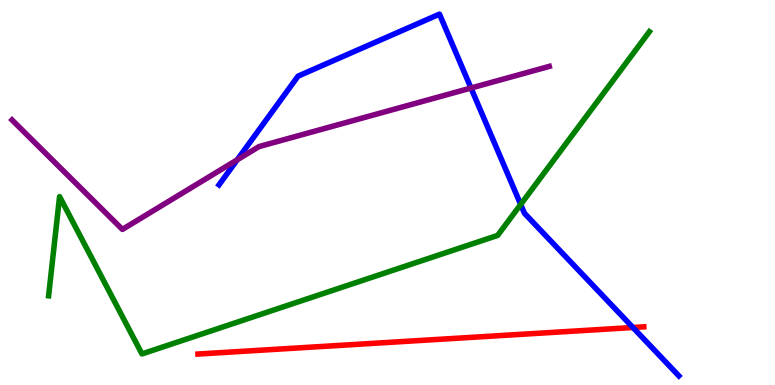[{'lines': ['blue', 'red'], 'intersections': [{'x': 8.17, 'y': 1.49}]}, {'lines': ['green', 'red'], 'intersections': []}, {'lines': ['purple', 'red'], 'intersections': []}, {'lines': ['blue', 'green'], 'intersections': [{'x': 6.72, 'y': 4.69}]}, {'lines': ['blue', 'purple'], 'intersections': [{'x': 3.06, 'y': 5.85}, {'x': 6.08, 'y': 7.71}]}, {'lines': ['green', 'purple'], 'intersections': []}]